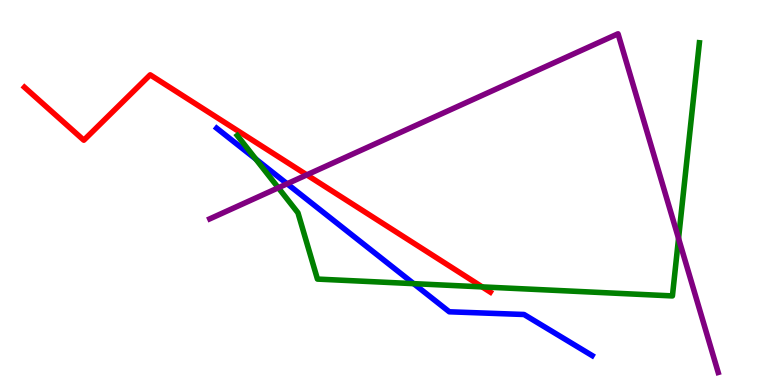[{'lines': ['blue', 'red'], 'intersections': []}, {'lines': ['green', 'red'], 'intersections': [{'x': 6.22, 'y': 2.55}]}, {'lines': ['purple', 'red'], 'intersections': [{'x': 3.96, 'y': 5.46}]}, {'lines': ['blue', 'green'], 'intersections': [{'x': 3.3, 'y': 5.87}, {'x': 5.34, 'y': 2.63}]}, {'lines': ['blue', 'purple'], 'intersections': [{'x': 3.7, 'y': 5.23}]}, {'lines': ['green', 'purple'], 'intersections': [{'x': 3.59, 'y': 5.12}, {'x': 8.76, 'y': 3.81}]}]